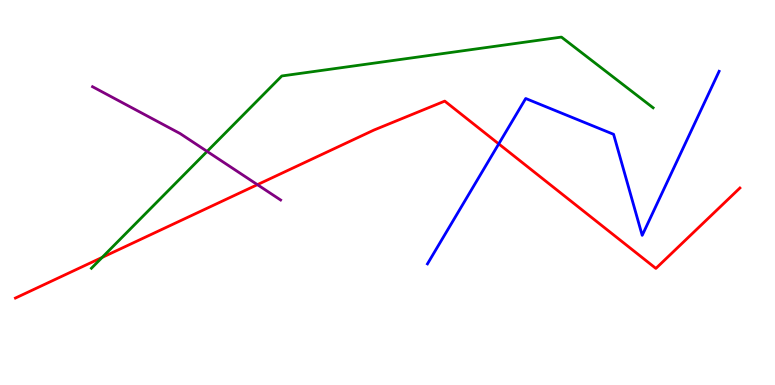[{'lines': ['blue', 'red'], 'intersections': [{'x': 6.44, 'y': 6.26}]}, {'lines': ['green', 'red'], 'intersections': [{'x': 1.32, 'y': 3.31}]}, {'lines': ['purple', 'red'], 'intersections': [{'x': 3.32, 'y': 5.2}]}, {'lines': ['blue', 'green'], 'intersections': []}, {'lines': ['blue', 'purple'], 'intersections': []}, {'lines': ['green', 'purple'], 'intersections': [{'x': 2.67, 'y': 6.07}]}]